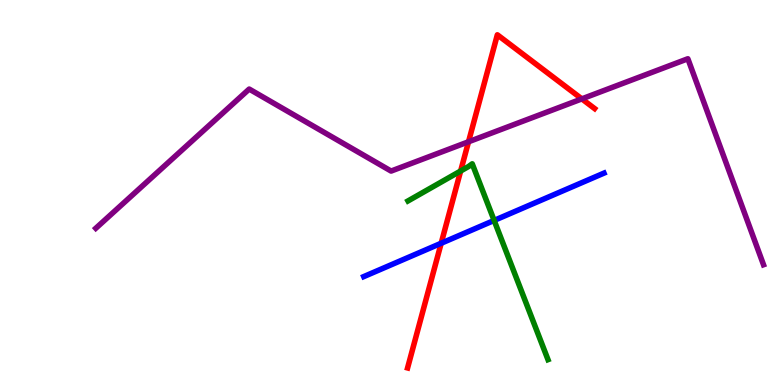[{'lines': ['blue', 'red'], 'intersections': [{'x': 5.69, 'y': 3.68}]}, {'lines': ['green', 'red'], 'intersections': [{'x': 5.94, 'y': 5.56}]}, {'lines': ['purple', 'red'], 'intersections': [{'x': 6.05, 'y': 6.32}, {'x': 7.51, 'y': 7.43}]}, {'lines': ['blue', 'green'], 'intersections': [{'x': 6.38, 'y': 4.27}]}, {'lines': ['blue', 'purple'], 'intersections': []}, {'lines': ['green', 'purple'], 'intersections': []}]